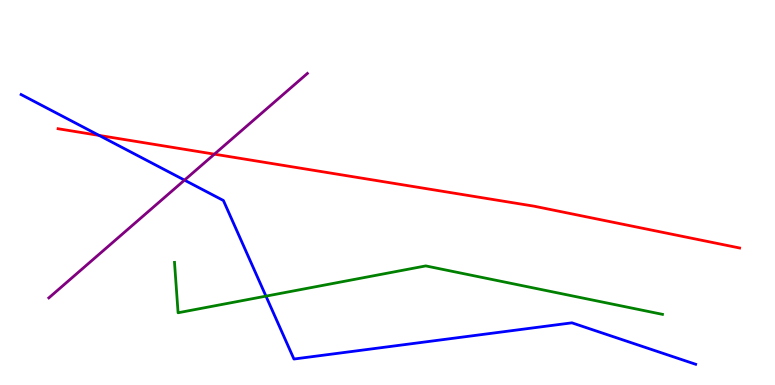[{'lines': ['blue', 'red'], 'intersections': [{'x': 1.28, 'y': 6.48}]}, {'lines': ['green', 'red'], 'intersections': []}, {'lines': ['purple', 'red'], 'intersections': [{'x': 2.77, 'y': 6.0}]}, {'lines': ['blue', 'green'], 'intersections': [{'x': 3.43, 'y': 2.31}]}, {'lines': ['blue', 'purple'], 'intersections': [{'x': 2.38, 'y': 5.32}]}, {'lines': ['green', 'purple'], 'intersections': []}]